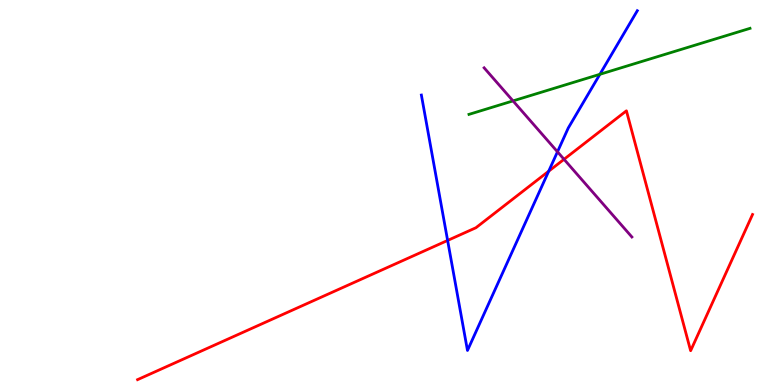[{'lines': ['blue', 'red'], 'intersections': [{'x': 5.78, 'y': 3.75}, {'x': 7.08, 'y': 5.55}]}, {'lines': ['green', 'red'], 'intersections': []}, {'lines': ['purple', 'red'], 'intersections': [{'x': 7.28, 'y': 5.86}]}, {'lines': ['blue', 'green'], 'intersections': [{'x': 7.74, 'y': 8.07}]}, {'lines': ['blue', 'purple'], 'intersections': [{'x': 7.19, 'y': 6.06}]}, {'lines': ['green', 'purple'], 'intersections': [{'x': 6.62, 'y': 7.38}]}]